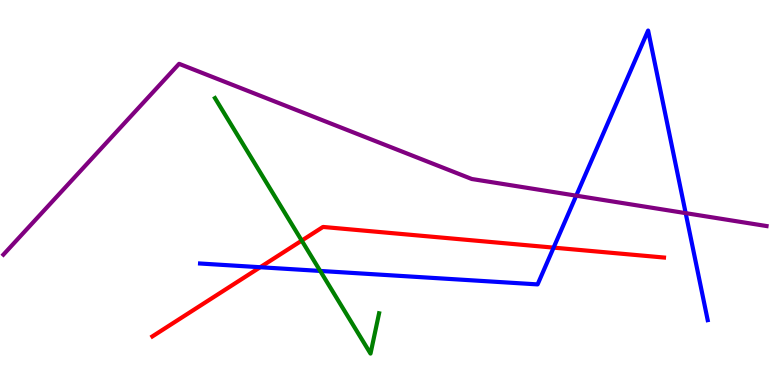[{'lines': ['blue', 'red'], 'intersections': [{'x': 3.36, 'y': 3.06}, {'x': 7.14, 'y': 3.57}]}, {'lines': ['green', 'red'], 'intersections': [{'x': 3.89, 'y': 3.75}]}, {'lines': ['purple', 'red'], 'intersections': []}, {'lines': ['blue', 'green'], 'intersections': [{'x': 4.13, 'y': 2.96}]}, {'lines': ['blue', 'purple'], 'intersections': [{'x': 7.44, 'y': 4.92}, {'x': 8.85, 'y': 4.46}]}, {'lines': ['green', 'purple'], 'intersections': []}]